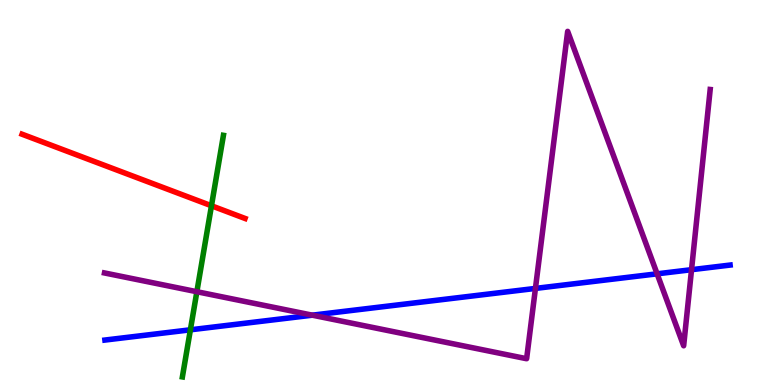[{'lines': ['blue', 'red'], 'intersections': []}, {'lines': ['green', 'red'], 'intersections': [{'x': 2.73, 'y': 4.66}]}, {'lines': ['purple', 'red'], 'intersections': []}, {'lines': ['blue', 'green'], 'intersections': [{'x': 2.46, 'y': 1.43}]}, {'lines': ['blue', 'purple'], 'intersections': [{'x': 4.03, 'y': 1.81}, {'x': 6.91, 'y': 2.51}, {'x': 8.48, 'y': 2.89}, {'x': 8.92, 'y': 3.0}]}, {'lines': ['green', 'purple'], 'intersections': [{'x': 2.54, 'y': 2.42}]}]